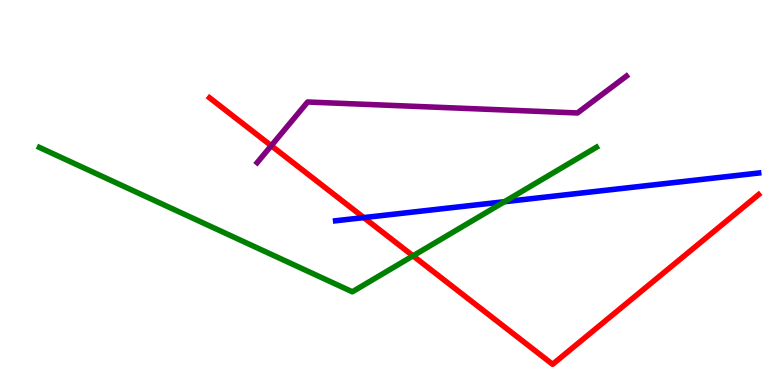[{'lines': ['blue', 'red'], 'intersections': [{'x': 4.69, 'y': 4.35}]}, {'lines': ['green', 'red'], 'intersections': [{'x': 5.33, 'y': 3.35}]}, {'lines': ['purple', 'red'], 'intersections': [{'x': 3.5, 'y': 6.22}]}, {'lines': ['blue', 'green'], 'intersections': [{'x': 6.51, 'y': 4.76}]}, {'lines': ['blue', 'purple'], 'intersections': []}, {'lines': ['green', 'purple'], 'intersections': []}]